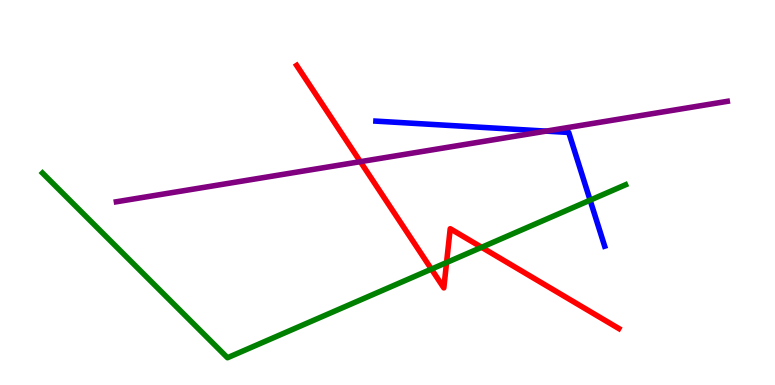[{'lines': ['blue', 'red'], 'intersections': []}, {'lines': ['green', 'red'], 'intersections': [{'x': 5.57, 'y': 3.01}, {'x': 5.76, 'y': 3.18}, {'x': 6.21, 'y': 3.58}]}, {'lines': ['purple', 'red'], 'intersections': [{'x': 4.65, 'y': 5.8}]}, {'lines': ['blue', 'green'], 'intersections': [{'x': 7.61, 'y': 4.8}]}, {'lines': ['blue', 'purple'], 'intersections': [{'x': 7.05, 'y': 6.59}]}, {'lines': ['green', 'purple'], 'intersections': []}]